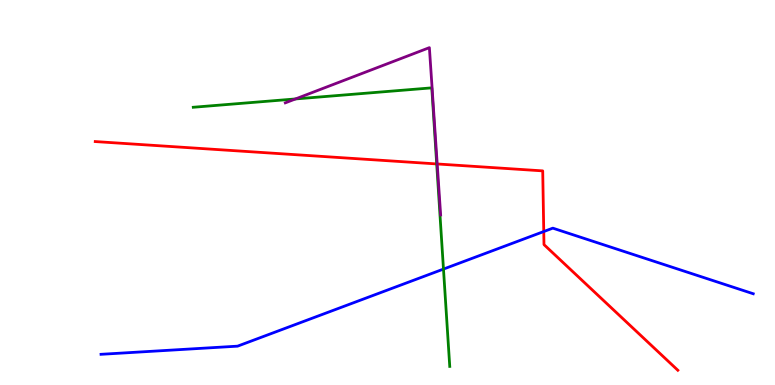[{'lines': ['blue', 'red'], 'intersections': [{'x': 7.02, 'y': 3.99}]}, {'lines': ['green', 'red'], 'intersections': [{'x': 5.63, 'y': 5.74}]}, {'lines': ['purple', 'red'], 'intersections': [{'x': 5.64, 'y': 5.74}]}, {'lines': ['blue', 'green'], 'intersections': [{'x': 5.72, 'y': 3.01}]}, {'lines': ['blue', 'purple'], 'intersections': []}, {'lines': ['green', 'purple'], 'intersections': [{'x': 3.81, 'y': 7.43}]}]